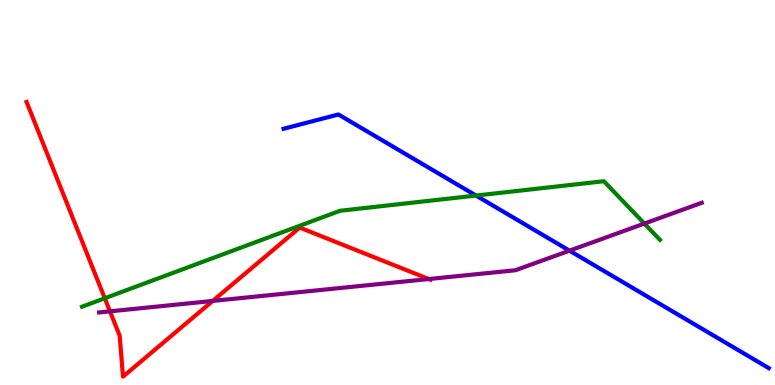[{'lines': ['blue', 'red'], 'intersections': []}, {'lines': ['green', 'red'], 'intersections': [{'x': 1.35, 'y': 2.25}]}, {'lines': ['purple', 'red'], 'intersections': [{'x': 1.42, 'y': 1.91}, {'x': 2.74, 'y': 2.18}, {'x': 5.53, 'y': 2.75}]}, {'lines': ['blue', 'green'], 'intersections': [{'x': 6.14, 'y': 4.92}]}, {'lines': ['blue', 'purple'], 'intersections': [{'x': 7.35, 'y': 3.49}]}, {'lines': ['green', 'purple'], 'intersections': [{'x': 8.31, 'y': 4.19}]}]